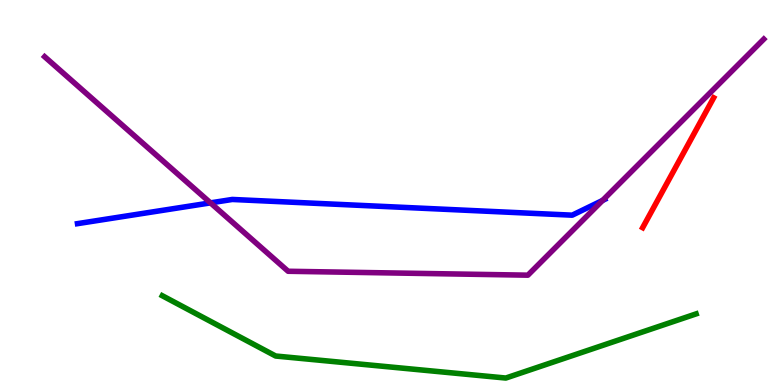[{'lines': ['blue', 'red'], 'intersections': []}, {'lines': ['green', 'red'], 'intersections': []}, {'lines': ['purple', 'red'], 'intersections': []}, {'lines': ['blue', 'green'], 'intersections': []}, {'lines': ['blue', 'purple'], 'intersections': [{'x': 2.72, 'y': 4.73}, {'x': 7.78, 'y': 4.79}]}, {'lines': ['green', 'purple'], 'intersections': []}]